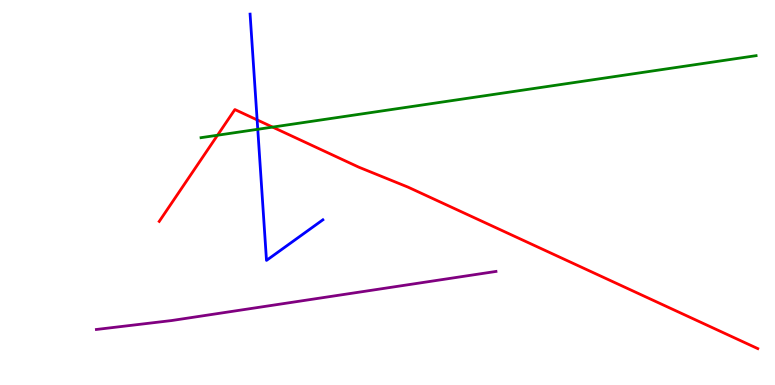[{'lines': ['blue', 'red'], 'intersections': [{'x': 3.32, 'y': 6.89}]}, {'lines': ['green', 'red'], 'intersections': [{'x': 2.81, 'y': 6.49}, {'x': 3.52, 'y': 6.7}]}, {'lines': ['purple', 'red'], 'intersections': []}, {'lines': ['blue', 'green'], 'intersections': [{'x': 3.33, 'y': 6.64}]}, {'lines': ['blue', 'purple'], 'intersections': []}, {'lines': ['green', 'purple'], 'intersections': []}]